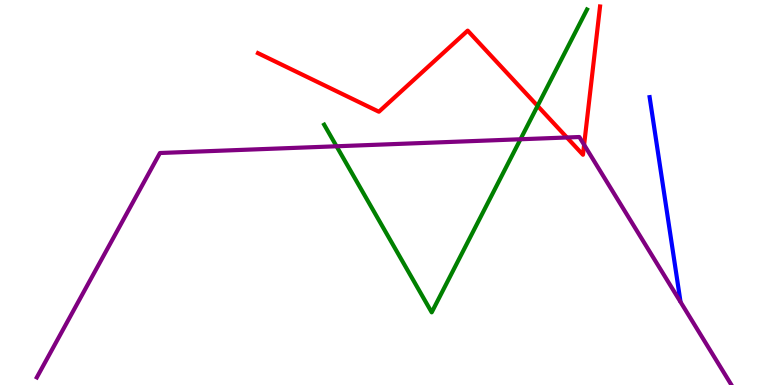[{'lines': ['blue', 'red'], 'intersections': []}, {'lines': ['green', 'red'], 'intersections': [{'x': 6.94, 'y': 7.25}]}, {'lines': ['purple', 'red'], 'intersections': [{'x': 7.32, 'y': 6.43}, {'x': 7.54, 'y': 6.24}]}, {'lines': ['blue', 'green'], 'intersections': []}, {'lines': ['blue', 'purple'], 'intersections': []}, {'lines': ['green', 'purple'], 'intersections': [{'x': 4.34, 'y': 6.2}, {'x': 6.72, 'y': 6.38}]}]